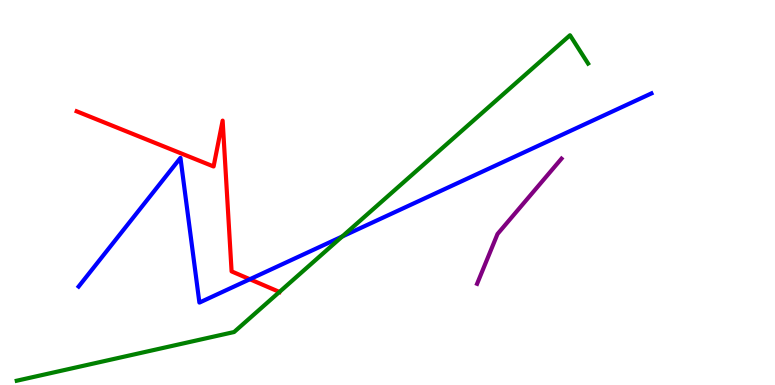[{'lines': ['blue', 'red'], 'intersections': [{'x': 3.22, 'y': 2.75}]}, {'lines': ['green', 'red'], 'intersections': [{'x': 3.61, 'y': 2.42}]}, {'lines': ['purple', 'red'], 'intersections': []}, {'lines': ['blue', 'green'], 'intersections': [{'x': 4.42, 'y': 3.86}]}, {'lines': ['blue', 'purple'], 'intersections': []}, {'lines': ['green', 'purple'], 'intersections': []}]